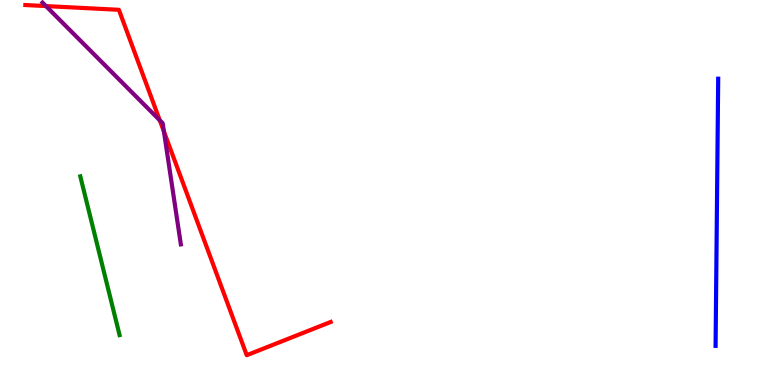[{'lines': ['blue', 'red'], 'intersections': []}, {'lines': ['green', 'red'], 'intersections': []}, {'lines': ['purple', 'red'], 'intersections': [{'x': 0.593, 'y': 9.84}, {'x': 2.06, 'y': 6.88}, {'x': 2.11, 'y': 6.59}]}, {'lines': ['blue', 'green'], 'intersections': []}, {'lines': ['blue', 'purple'], 'intersections': []}, {'lines': ['green', 'purple'], 'intersections': []}]